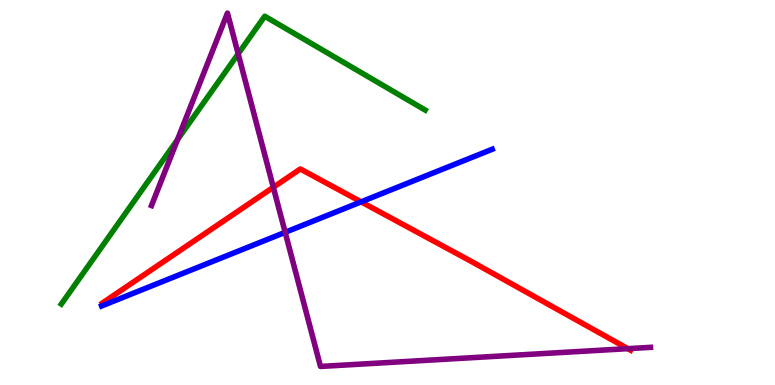[{'lines': ['blue', 'red'], 'intersections': [{'x': 4.66, 'y': 4.76}]}, {'lines': ['green', 'red'], 'intersections': []}, {'lines': ['purple', 'red'], 'intersections': [{'x': 3.53, 'y': 5.14}, {'x': 8.1, 'y': 0.944}]}, {'lines': ['blue', 'green'], 'intersections': []}, {'lines': ['blue', 'purple'], 'intersections': [{'x': 3.68, 'y': 3.97}]}, {'lines': ['green', 'purple'], 'intersections': [{'x': 2.29, 'y': 6.37}, {'x': 3.07, 'y': 8.6}]}]